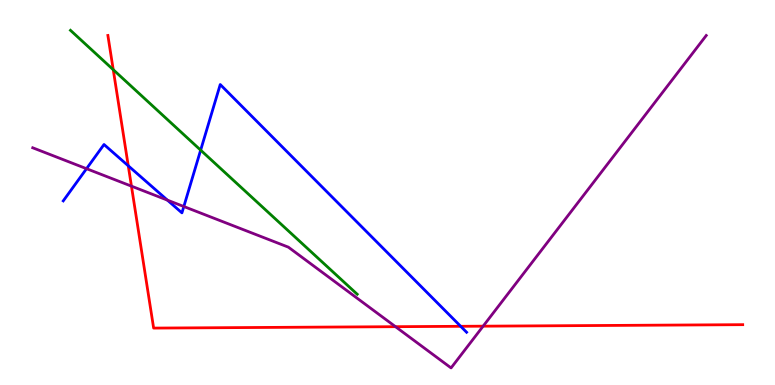[{'lines': ['blue', 'red'], 'intersections': [{'x': 1.65, 'y': 5.69}, {'x': 5.94, 'y': 1.52}]}, {'lines': ['green', 'red'], 'intersections': [{'x': 1.46, 'y': 8.19}]}, {'lines': ['purple', 'red'], 'intersections': [{'x': 1.7, 'y': 5.16}, {'x': 5.1, 'y': 1.51}, {'x': 6.23, 'y': 1.53}]}, {'lines': ['blue', 'green'], 'intersections': [{'x': 2.59, 'y': 6.1}]}, {'lines': ['blue', 'purple'], 'intersections': [{'x': 1.12, 'y': 5.62}, {'x': 2.16, 'y': 4.8}, {'x': 2.37, 'y': 4.64}]}, {'lines': ['green', 'purple'], 'intersections': []}]